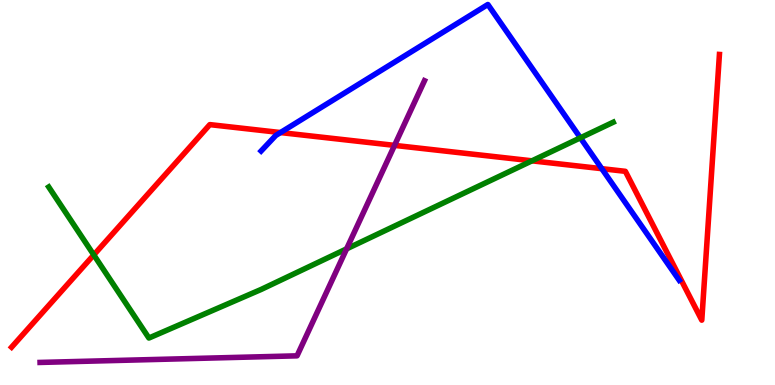[{'lines': ['blue', 'red'], 'intersections': [{'x': 3.62, 'y': 6.56}, {'x': 7.77, 'y': 5.62}]}, {'lines': ['green', 'red'], 'intersections': [{'x': 1.21, 'y': 3.38}, {'x': 6.86, 'y': 5.82}]}, {'lines': ['purple', 'red'], 'intersections': [{'x': 5.09, 'y': 6.22}]}, {'lines': ['blue', 'green'], 'intersections': [{'x': 7.49, 'y': 6.42}]}, {'lines': ['blue', 'purple'], 'intersections': []}, {'lines': ['green', 'purple'], 'intersections': [{'x': 4.47, 'y': 3.54}]}]